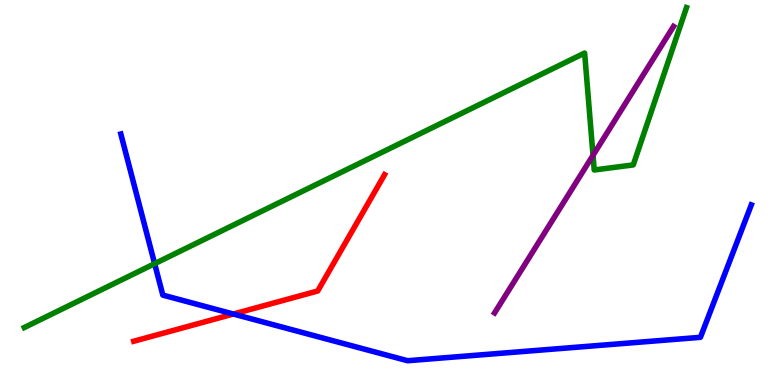[{'lines': ['blue', 'red'], 'intersections': [{'x': 3.01, 'y': 1.84}]}, {'lines': ['green', 'red'], 'intersections': []}, {'lines': ['purple', 'red'], 'intersections': []}, {'lines': ['blue', 'green'], 'intersections': [{'x': 2.0, 'y': 3.15}]}, {'lines': ['blue', 'purple'], 'intersections': []}, {'lines': ['green', 'purple'], 'intersections': [{'x': 7.65, 'y': 5.97}]}]